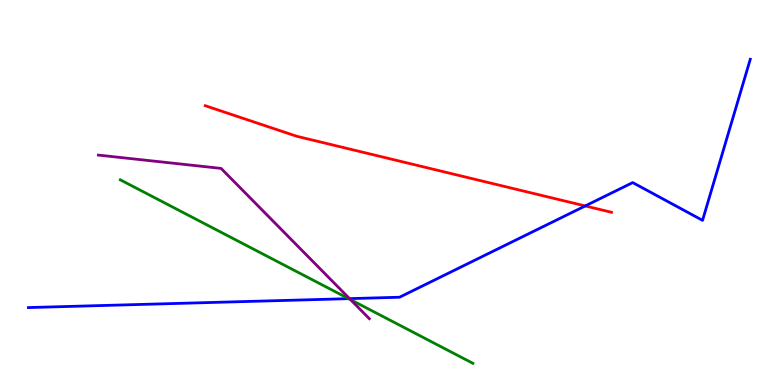[{'lines': ['blue', 'red'], 'intersections': [{'x': 7.55, 'y': 4.65}]}, {'lines': ['green', 'red'], 'intersections': []}, {'lines': ['purple', 'red'], 'intersections': []}, {'lines': ['blue', 'green'], 'intersections': [{'x': 4.5, 'y': 2.24}]}, {'lines': ['blue', 'purple'], 'intersections': [{'x': 4.51, 'y': 2.24}]}, {'lines': ['green', 'purple'], 'intersections': [{'x': 4.52, 'y': 2.22}]}]